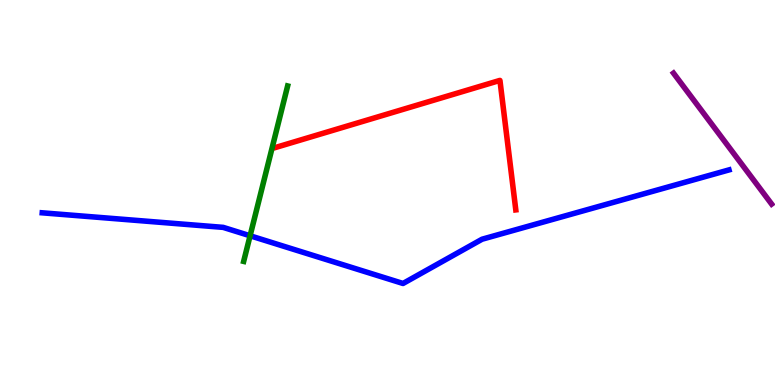[{'lines': ['blue', 'red'], 'intersections': []}, {'lines': ['green', 'red'], 'intersections': []}, {'lines': ['purple', 'red'], 'intersections': []}, {'lines': ['blue', 'green'], 'intersections': [{'x': 3.23, 'y': 3.88}]}, {'lines': ['blue', 'purple'], 'intersections': []}, {'lines': ['green', 'purple'], 'intersections': []}]